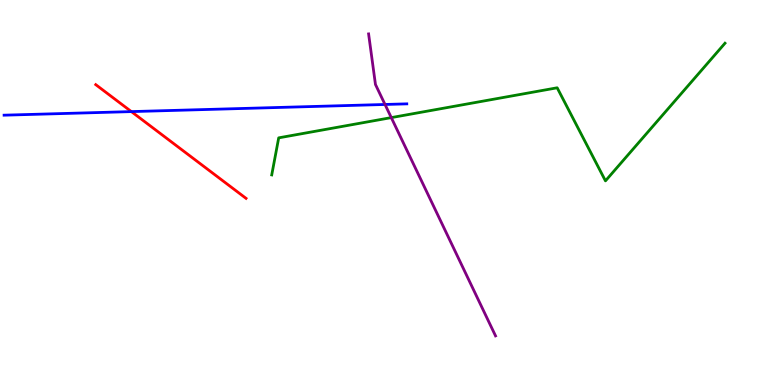[{'lines': ['blue', 'red'], 'intersections': [{'x': 1.7, 'y': 7.1}]}, {'lines': ['green', 'red'], 'intersections': []}, {'lines': ['purple', 'red'], 'intersections': []}, {'lines': ['blue', 'green'], 'intersections': []}, {'lines': ['blue', 'purple'], 'intersections': [{'x': 4.97, 'y': 7.29}]}, {'lines': ['green', 'purple'], 'intersections': [{'x': 5.05, 'y': 6.95}]}]